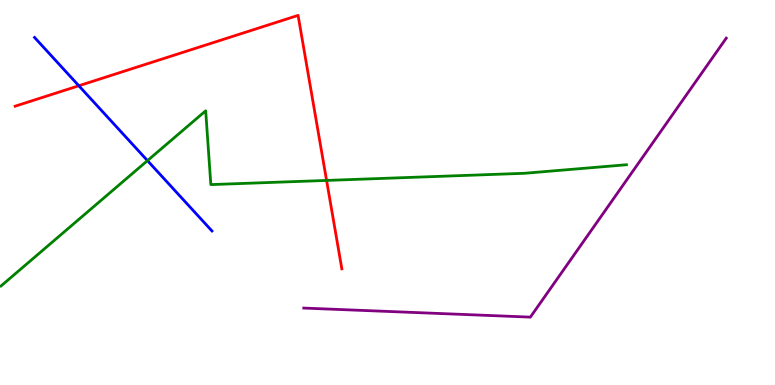[{'lines': ['blue', 'red'], 'intersections': [{'x': 1.02, 'y': 7.77}]}, {'lines': ['green', 'red'], 'intersections': [{'x': 4.21, 'y': 5.31}]}, {'lines': ['purple', 'red'], 'intersections': []}, {'lines': ['blue', 'green'], 'intersections': [{'x': 1.9, 'y': 5.83}]}, {'lines': ['blue', 'purple'], 'intersections': []}, {'lines': ['green', 'purple'], 'intersections': []}]